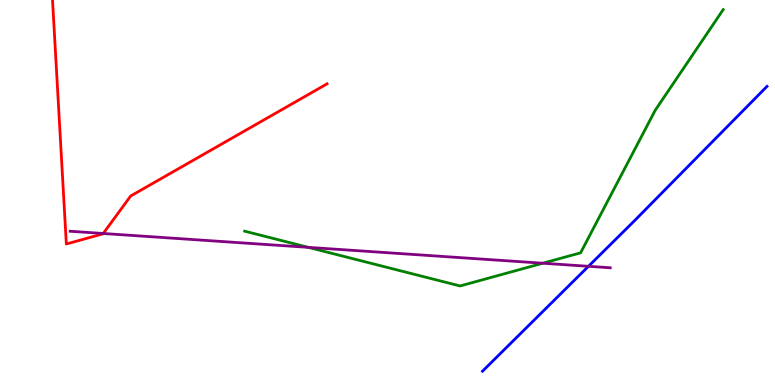[{'lines': ['blue', 'red'], 'intersections': []}, {'lines': ['green', 'red'], 'intersections': []}, {'lines': ['purple', 'red'], 'intersections': [{'x': 1.33, 'y': 3.94}]}, {'lines': ['blue', 'green'], 'intersections': []}, {'lines': ['blue', 'purple'], 'intersections': [{'x': 7.59, 'y': 3.08}]}, {'lines': ['green', 'purple'], 'intersections': [{'x': 3.98, 'y': 3.58}, {'x': 7.0, 'y': 3.16}]}]